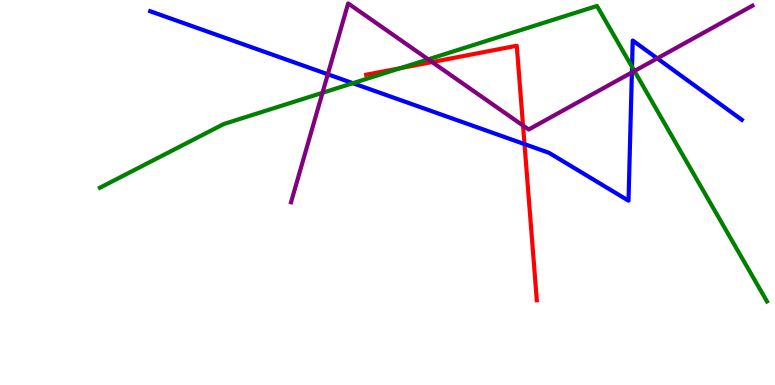[{'lines': ['blue', 'red'], 'intersections': [{'x': 6.77, 'y': 6.26}]}, {'lines': ['green', 'red'], 'intersections': [{'x': 5.17, 'y': 8.23}]}, {'lines': ['purple', 'red'], 'intersections': [{'x': 5.58, 'y': 8.39}, {'x': 6.75, 'y': 6.74}]}, {'lines': ['blue', 'green'], 'intersections': [{'x': 4.55, 'y': 7.84}, {'x': 8.16, 'y': 8.26}]}, {'lines': ['blue', 'purple'], 'intersections': [{'x': 4.23, 'y': 8.07}, {'x': 8.15, 'y': 8.12}, {'x': 8.48, 'y': 8.48}]}, {'lines': ['green', 'purple'], 'intersections': [{'x': 4.16, 'y': 7.59}, {'x': 5.53, 'y': 8.46}, {'x': 8.19, 'y': 8.16}]}]